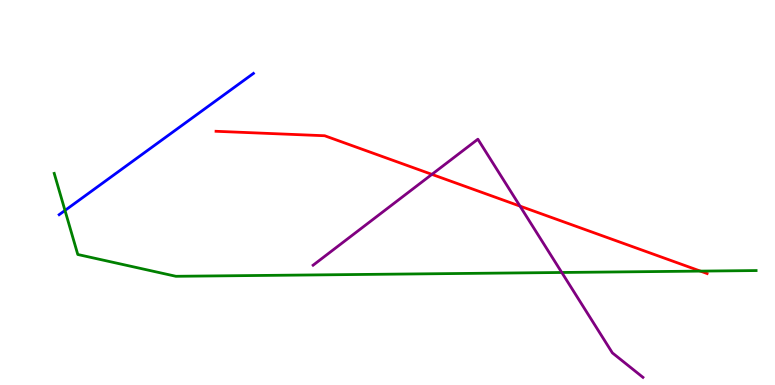[{'lines': ['blue', 'red'], 'intersections': []}, {'lines': ['green', 'red'], 'intersections': [{'x': 9.04, 'y': 2.96}]}, {'lines': ['purple', 'red'], 'intersections': [{'x': 5.57, 'y': 5.47}, {'x': 6.71, 'y': 4.65}]}, {'lines': ['blue', 'green'], 'intersections': [{'x': 0.839, 'y': 4.53}]}, {'lines': ['blue', 'purple'], 'intersections': []}, {'lines': ['green', 'purple'], 'intersections': [{'x': 7.25, 'y': 2.92}]}]